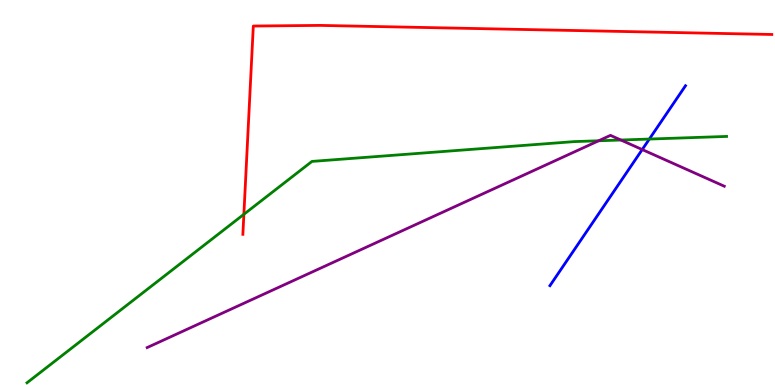[{'lines': ['blue', 'red'], 'intersections': []}, {'lines': ['green', 'red'], 'intersections': [{'x': 3.15, 'y': 4.43}]}, {'lines': ['purple', 'red'], 'intersections': []}, {'lines': ['blue', 'green'], 'intersections': [{'x': 8.38, 'y': 6.39}]}, {'lines': ['blue', 'purple'], 'intersections': [{'x': 8.29, 'y': 6.12}]}, {'lines': ['green', 'purple'], 'intersections': [{'x': 7.72, 'y': 6.34}, {'x': 8.01, 'y': 6.36}]}]